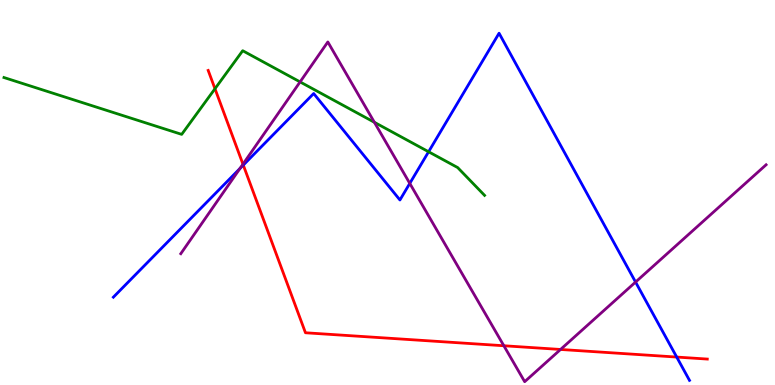[{'lines': ['blue', 'red'], 'intersections': [{'x': 3.14, 'y': 5.71}, {'x': 8.73, 'y': 0.726}]}, {'lines': ['green', 'red'], 'intersections': [{'x': 2.77, 'y': 7.7}]}, {'lines': ['purple', 'red'], 'intersections': [{'x': 3.13, 'y': 5.74}, {'x': 6.5, 'y': 1.02}, {'x': 7.23, 'y': 0.923}]}, {'lines': ['blue', 'green'], 'intersections': [{'x': 5.53, 'y': 6.06}]}, {'lines': ['blue', 'purple'], 'intersections': [{'x': 3.1, 'y': 5.62}, {'x': 5.29, 'y': 5.24}, {'x': 8.2, 'y': 2.67}]}, {'lines': ['green', 'purple'], 'intersections': [{'x': 3.87, 'y': 7.87}, {'x': 4.83, 'y': 6.82}]}]